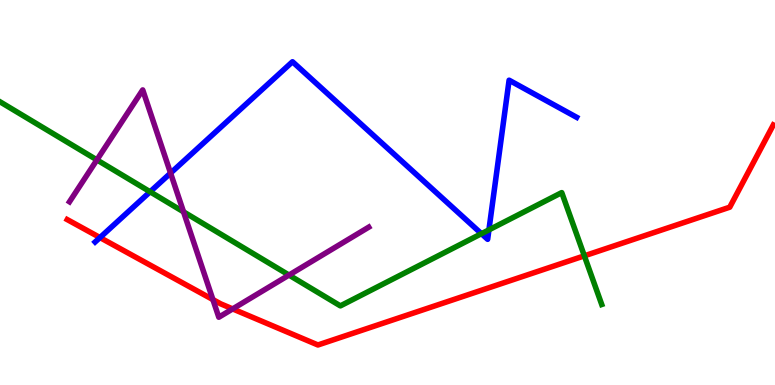[{'lines': ['blue', 'red'], 'intersections': [{'x': 1.29, 'y': 3.83}]}, {'lines': ['green', 'red'], 'intersections': [{'x': 7.54, 'y': 3.35}]}, {'lines': ['purple', 'red'], 'intersections': [{'x': 2.75, 'y': 2.22}, {'x': 3.0, 'y': 1.98}]}, {'lines': ['blue', 'green'], 'intersections': [{'x': 1.94, 'y': 5.02}, {'x': 6.21, 'y': 3.93}, {'x': 6.31, 'y': 4.03}]}, {'lines': ['blue', 'purple'], 'intersections': [{'x': 2.2, 'y': 5.5}]}, {'lines': ['green', 'purple'], 'intersections': [{'x': 1.25, 'y': 5.85}, {'x': 2.37, 'y': 4.5}, {'x': 3.73, 'y': 2.86}]}]